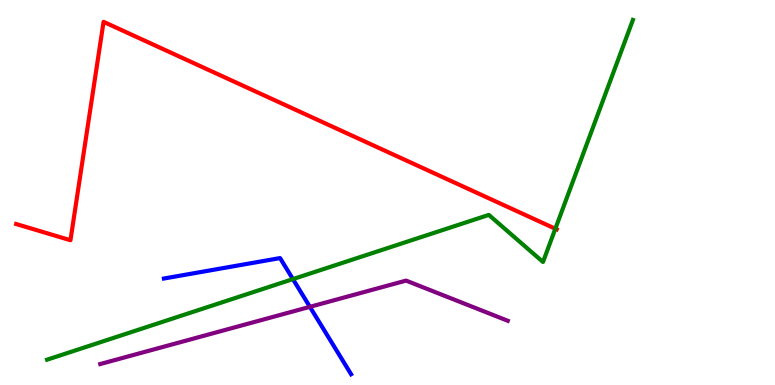[{'lines': ['blue', 'red'], 'intersections': []}, {'lines': ['green', 'red'], 'intersections': [{'x': 7.17, 'y': 4.06}]}, {'lines': ['purple', 'red'], 'intersections': []}, {'lines': ['blue', 'green'], 'intersections': [{'x': 3.78, 'y': 2.75}]}, {'lines': ['blue', 'purple'], 'intersections': [{'x': 4.0, 'y': 2.03}]}, {'lines': ['green', 'purple'], 'intersections': []}]